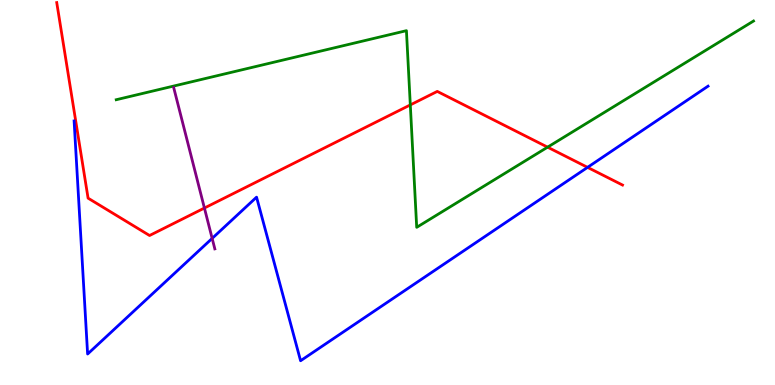[{'lines': ['blue', 'red'], 'intersections': [{'x': 7.58, 'y': 5.65}]}, {'lines': ['green', 'red'], 'intersections': [{'x': 5.29, 'y': 7.27}, {'x': 7.07, 'y': 6.18}]}, {'lines': ['purple', 'red'], 'intersections': [{'x': 2.64, 'y': 4.6}]}, {'lines': ['blue', 'green'], 'intersections': []}, {'lines': ['blue', 'purple'], 'intersections': [{'x': 2.74, 'y': 3.81}]}, {'lines': ['green', 'purple'], 'intersections': []}]